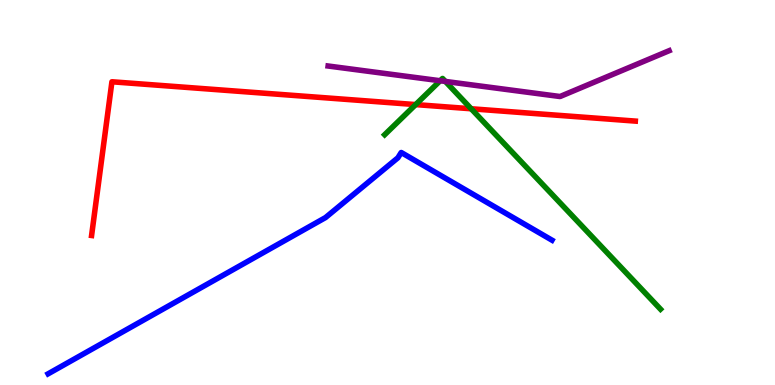[{'lines': ['blue', 'red'], 'intersections': []}, {'lines': ['green', 'red'], 'intersections': [{'x': 5.36, 'y': 7.28}, {'x': 6.08, 'y': 7.17}]}, {'lines': ['purple', 'red'], 'intersections': []}, {'lines': ['blue', 'green'], 'intersections': []}, {'lines': ['blue', 'purple'], 'intersections': []}, {'lines': ['green', 'purple'], 'intersections': [{'x': 5.68, 'y': 7.9}, {'x': 5.75, 'y': 7.88}]}]